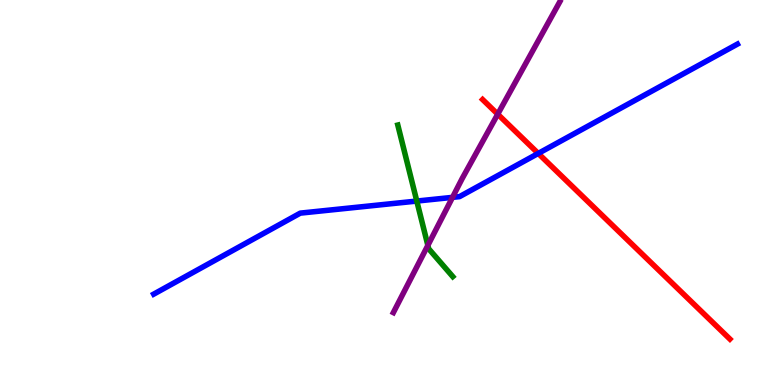[{'lines': ['blue', 'red'], 'intersections': [{'x': 6.95, 'y': 6.01}]}, {'lines': ['green', 'red'], 'intersections': []}, {'lines': ['purple', 'red'], 'intersections': [{'x': 6.42, 'y': 7.03}]}, {'lines': ['blue', 'green'], 'intersections': [{'x': 5.38, 'y': 4.78}]}, {'lines': ['blue', 'purple'], 'intersections': [{'x': 5.84, 'y': 4.87}]}, {'lines': ['green', 'purple'], 'intersections': [{'x': 5.52, 'y': 3.63}]}]